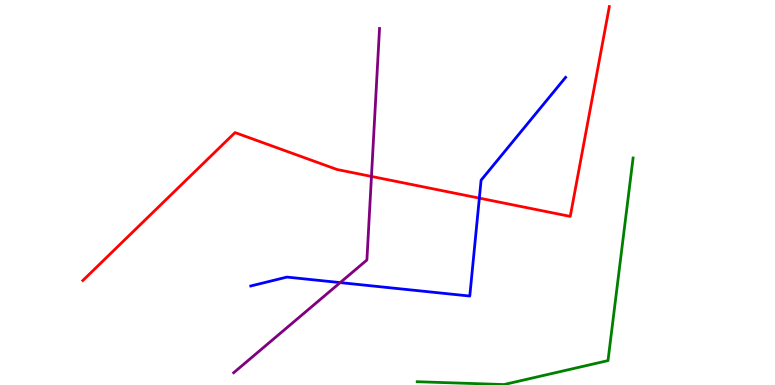[{'lines': ['blue', 'red'], 'intersections': [{'x': 6.19, 'y': 4.85}]}, {'lines': ['green', 'red'], 'intersections': []}, {'lines': ['purple', 'red'], 'intersections': [{'x': 4.79, 'y': 5.42}]}, {'lines': ['blue', 'green'], 'intersections': []}, {'lines': ['blue', 'purple'], 'intersections': [{'x': 4.39, 'y': 2.66}]}, {'lines': ['green', 'purple'], 'intersections': []}]